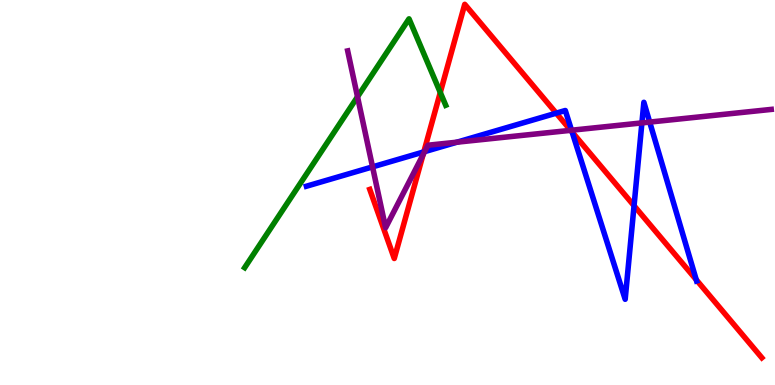[{'lines': ['blue', 'red'], 'intersections': [{'x': 5.47, 'y': 6.05}, {'x': 7.18, 'y': 7.06}, {'x': 7.38, 'y': 6.57}, {'x': 8.18, 'y': 4.66}, {'x': 8.98, 'y': 2.74}]}, {'lines': ['green', 'red'], 'intersections': [{'x': 5.68, 'y': 7.6}]}, {'lines': ['purple', 'red'], 'intersections': [{'x': 5.46, 'y': 5.98}, {'x': 7.36, 'y': 6.61}]}, {'lines': ['blue', 'green'], 'intersections': []}, {'lines': ['blue', 'purple'], 'intersections': [{'x': 4.81, 'y': 5.67}, {'x': 5.48, 'y': 6.06}, {'x': 5.9, 'y': 6.31}, {'x': 7.37, 'y': 6.62}, {'x': 8.28, 'y': 6.81}, {'x': 8.38, 'y': 6.83}]}, {'lines': ['green', 'purple'], 'intersections': [{'x': 4.61, 'y': 7.49}]}]